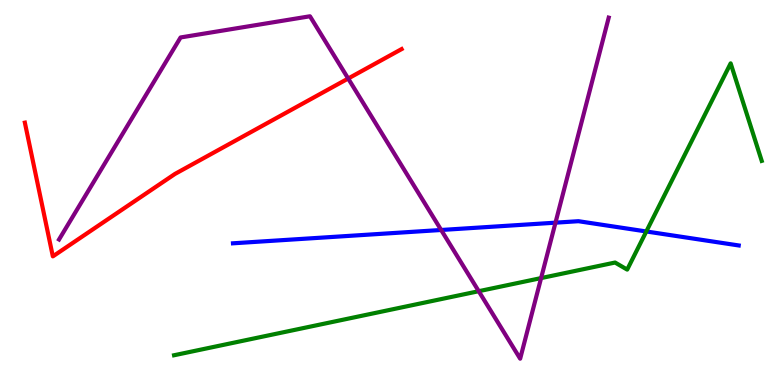[{'lines': ['blue', 'red'], 'intersections': []}, {'lines': ['green', 'red'], 'intersections': []}, {'lines': ['purple', 'red'], 'intersections': [{'x': 4.49, 'y': 7.96}]}, {'lines': ['blue', 'green'], 'intersections': [{'x': 8.34, 'y': 3.99}]}, {'lines': ['blue', 'purple'], 'intersections': [{'x': 5.69, 'y': 4.03}, {'x': 7.17, 'y': 4.22}]}, {'lines': ['green', 'purple'], 'intersections': [{'x': 6.18, 'y': 2.44}, {'x': 6.98, 'y': 2.78}]}]